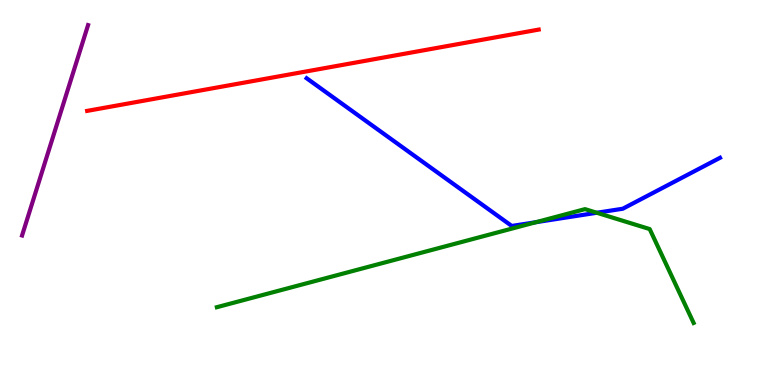[{'lines': ['blue', 'red'], 'intersections': []}, {'lines': ['green', 'red'], 'intersections': []}, {'lines': ['purple', 'red'], 'intersections': []}, {'lines': ['blue', 'green'], 'intersections': [{'x': 6.92, 'y': 4.23}, {'x': 7.7, 'y': 4.47}]}, {'lines': ['blue', 'purple'], 'intersections': []}, {'lines': ['green', 'purple'], 'intersections': []}]